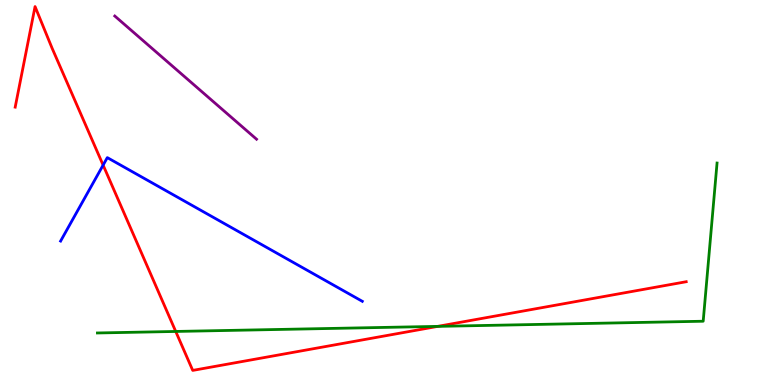[{'lines': ['blue', 'red'], 'intersections': [{'x': 1.33, 'y': 5.71}]}, {'lines': ['green', 'red'], 'intersections': [{'x': 2.27, 'y': 1.39}, {'x': 5.65, 'y': 1.52}]}, {'lines': ['purple', 'red'], 'intersections': []}, {'lines': ['blue', 'green'], 'intersections': []}, {'lines': ['blue', 'purple'], 'intersections': []}, {'lines': ['green', 'purple'], 'intersections': []}]